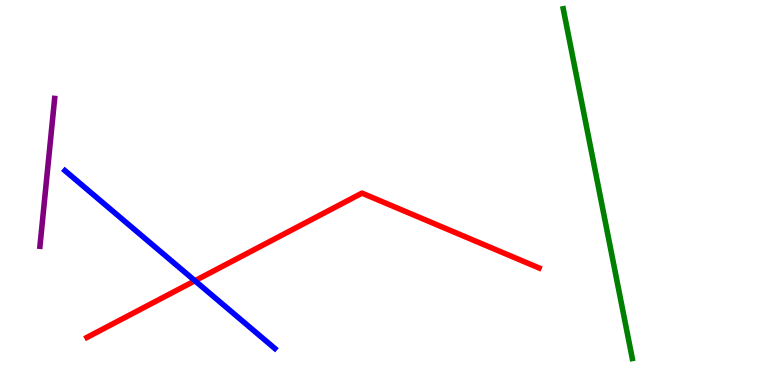[{'lines': ['blue', 'red'], 'intersections': [{'x': 2.52, 'y': 2.71}]}, {'lines': ['green', 'red'], 'intersections': []}, {'lines': ['purple', 'red'], 'intersections': []}, {'lines': ['blue', 'green'], 'intersections': []}, {'lines': ['blue', 'purple'], 'intersections': []}, {'lines': ['green', 'purple'], 'intersections': []}]